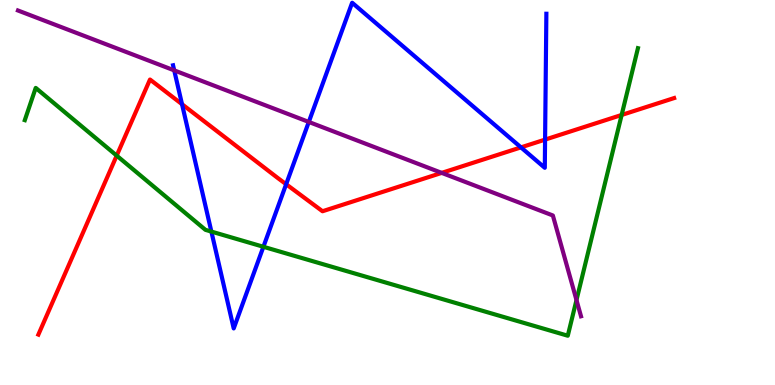[{'lines': ['blue', 'red'], 'intersections': [{'x': 2.35, 'y': 7.29}, {'x': 3.69, 'y': 5.21}, {'x': 6.72, 'y': 6.17}, {'x': 7.03, 'y': 6.37}]}, {'lines': ['green', 'red'], 'intersections': [{'x': 1.51, 'y': 5.96}, {'x': 8.02, 'y': 7.01}]}, {'lines': ['purple', 'red'], 'intersections': [{'x': 5.7, 'y': 5.51}]}, {'lines': ['blue', 'green'], 'intersections': [{'x': 2.73, 'y': 3.99}, {'x': 3.4, 'y': 3.59}]}, {'lines': ['blue', 'purple'], 'intersections': [{'x': 2.25, 'y': 8.17}, {'x': 3.98, 'y': 6.83}]}, {'lines': ['green', 'purple'], 'intersections': [{'x': 7.44, 'y': 2.21}]}]